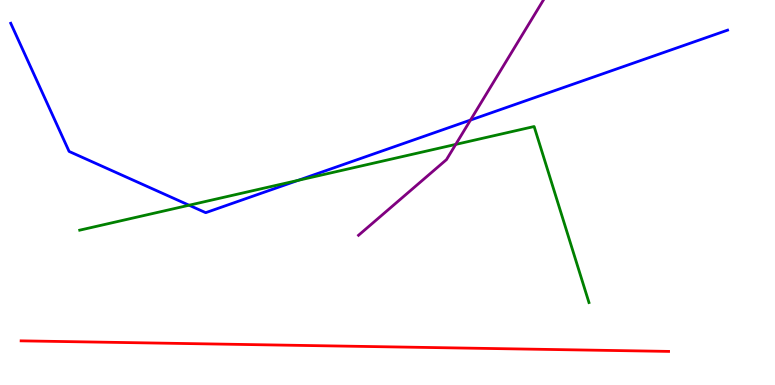[{'lines': ['blue', 'red'], 'intersections': []}, {'lines': ['green', 'red'], 'intersections': []}, {'lines': ['purple', 'red'], 'intersections': []}, {'lines': ['blue', 'green'], 'intersections': [{'x': 2.44, 'y': 4.67}, {'x': 3.85, 'y': 5.32}]}, {'lines': ['blue', 'purple'], 'intersections': [{'x': 6.07, 'y': 6.88}]}, {'lines': ['green', 'purple'], 'intersections': [{'x': 5.88, 'y': 6.25}]}]